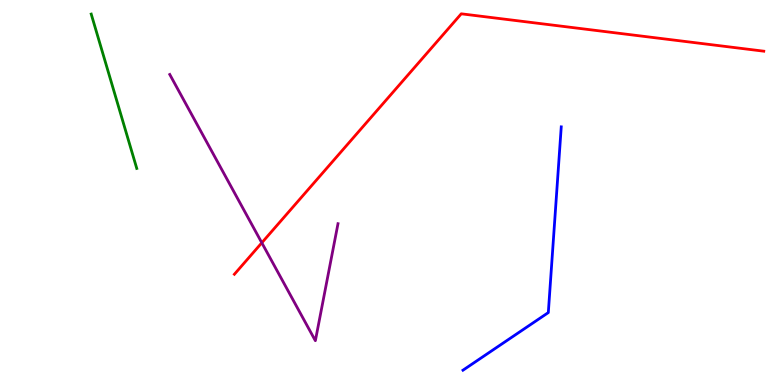[{'lines': ['blue', 'red'], 'intersections': []}, {'lines': ['green', 'red'], 'intersections': []}, {'lines': ['purple', 'red'], 'intersections': [{'x': 3.38, 'y': 3.69}]}, {'lines': ['blue', 'green'], 'intersections': []}, {'lines': ['blue', 'purple'], 'intersections': []}, {'lines': ['green', 'purple'], 'intersections': []}]